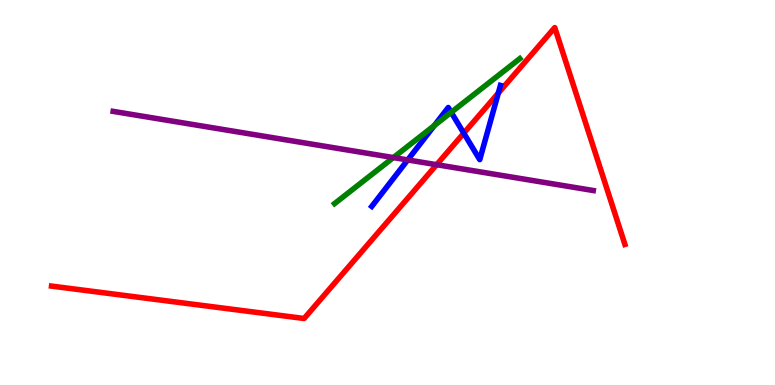[{'lines': ['blue', 'red'], 'intersections': [{'x': 5.98, 'y': 6.54}, {'x': 6.43, 'y': 7.58}]}, {'lines': ['green', 'red'], 'intersections': []}, {'lines': ['purple', 'red'], 'intersections': [{'x': 5.63, 'y': 5.72}]}, {'lines': ['blue', 'green'], 'intersections': [{'x': 5.6, 'y': 6.74}, {'x': 5.82, 'y': 7.08}]}, {'lines': ['blue', 'purple'], 'intersections': [{'x': 5.26, 'y': 5.85}]}, {'lines': ['green', 'purple'], 'intersections': [{'x': 5.08, 'y': 5.91}]}]